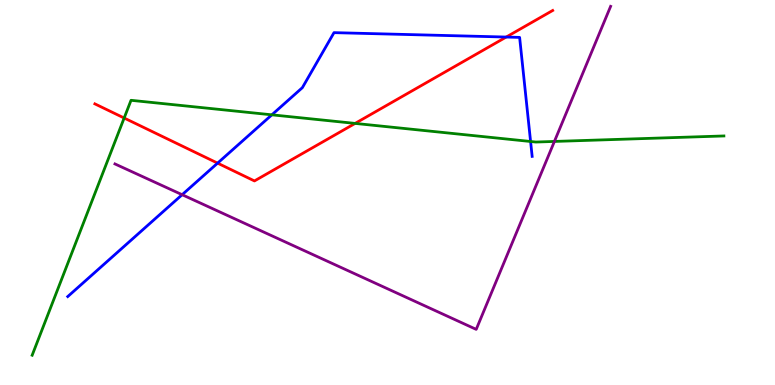[{'lines': ['blue', 'red'], 'intersections': [{'x': 2.81, 'y': 5.76}, {'x': 6.53, 'y': 9.04}]}, {'lines': ['green', 'red'], 'intersections': [{'x': 1.6, 'y': 6.93}, {'x': 4.58, 'y': 6.79}]}, {'lines': ['purple', 'red'], 'intersections': []}, {'lines': ['blue', 'green'], 'intersections': [{'x': 3.51, 'y': 7.02}, {'x': 6.85, 'y': 6.32}]}, {'lines': ['blue', 'purple'], 'intersections': [{'x': 2.35, 'y': 4.94}]}, {'lines': ['green', 'purple'], 'intersections': [{'x': 7.15, 'y': 6.33}]}]